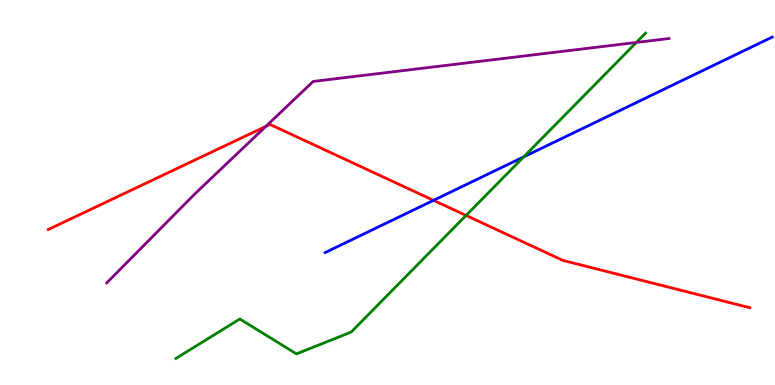[{'lines': ['blue', 'red'], 'intersections': [{'x': 5.59, 'y': 4.8}]}, {'lines': ['green', 'red'], 'intersections': [{'x': 6.01, 'y': 4.4}]}, {'lines': ['purple', 'red'], 'intersections': [{'x': 3.43, 'y': 6.72}]}, {'lines': ['blue', 'green'], 'intersections': [{'x': 6.76, 'y': 5.93}]}, {'lines': ['blue', 'purple'], 'intersections': []}, {'lines': ['green', 'purple'], 'intersections': [{'x': 8.21, 'y': 8.9}]}]